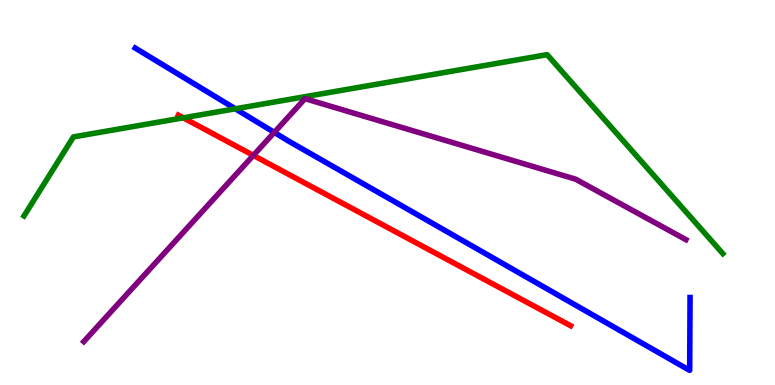[{'lines': ['blue', 'red'], 'intersections': []}, {'lines': ['green', 'red'], 'intersections': [{'x': 2.37, 'y': 6.94}]}, {'lines': ['purple', 'red'], 'intersections': [{'x': 3.27, 'y': 5.96}]}, {'lines': ['blue', 'green'], 'intersections': [{'x': 3.04, 'y': 7.17}]}, {'lines': ['blue', 'purple'], 'intersections': [{'x': 3.54, 'y': 6.56}]}, {'lines': ['green', 'purple'], 'intersections': []}]